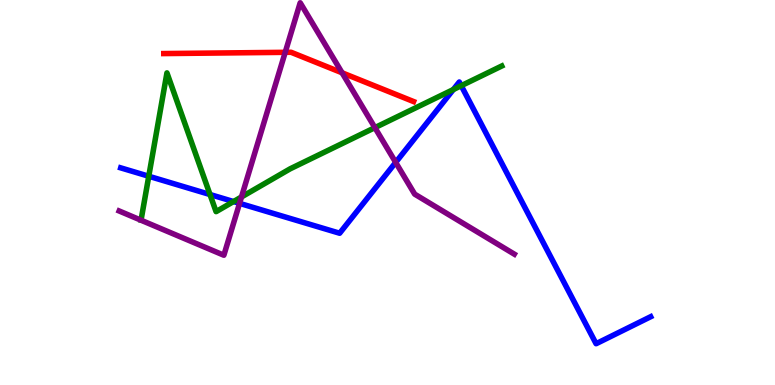[{'lines': ['blue', 'red'], 'intersections': []}, {'lines': ['green', 'red'], 'intersections': []}, {'lines': ['purple', 'red'], 'intersections': [{'x': 3.68, 'y': 8.64}, {'x': 4.41, 'y': 8.11}]}, {'lines': ['blue', 'green'], 'intersections': [{'x': 1.92, 'y': 5.42}, {'x': 2.71, 'y': 4.95}, {'x': 3.01, 'y': 4.76}, {'x': 5.85, 'y': 7.67}, {'x': 5.95, 'y': 7.77}]}, {'lines': ['blue', 'purple'], 'intersections': [{'x': 3.09, 'y': 4.72}, {'x': 5.11, 'y': 5.78}]}, {'lines': ['green', 'purple'], 'intersections': [{'x': 3.12, 'y': 4.88}, {'x': 4.84, 'y': 6.68}]}]